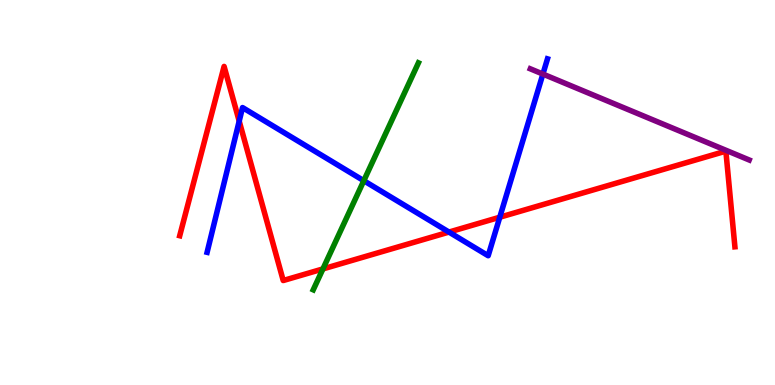[{'lines': ['blue', 'red'], 'intersections': [{'x': 3.09, 'y': 6.85}, {'x': 5.79, 'y': 3.97}, {'x': 6.45, 'y': 4.36}]}, {'lines': ['green', 'red'], 'intersections': [{'x': 4.17, 'y': 3.02}]}, {'lines': ['purple', 'red'], 'intersections': []}, {'lines': ['blue', 'green'], 'intersections': [{'x': 4.69, 'y': 5.31}]}, {'lines': ['blue', 'purple'], 'intersections': [{'x': 7.01, 'y': 8.08}]}, {'lines': ['green', 'purple'], 'intersections': []}]